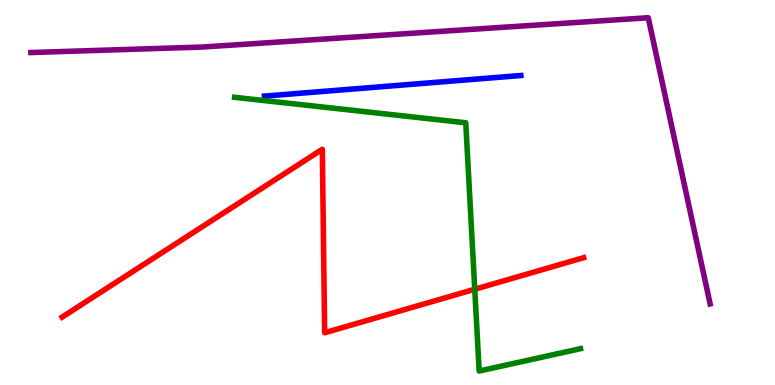[{'lines': ['blue', 'red'], 'intersections': []}, {'lines': ['green', 'red'], 'intersections': [{'x': 6.13, 'y': 2.49}]}, {'lines': ['purple', 'red'], 'intersections': []}, {'lines': ['blue', 'green'], 'intersections': []}, {'lines': ['blue', 'purple'], 'intersections': []}, {'lines': ['green', 'purple'], 'intersections': []}]